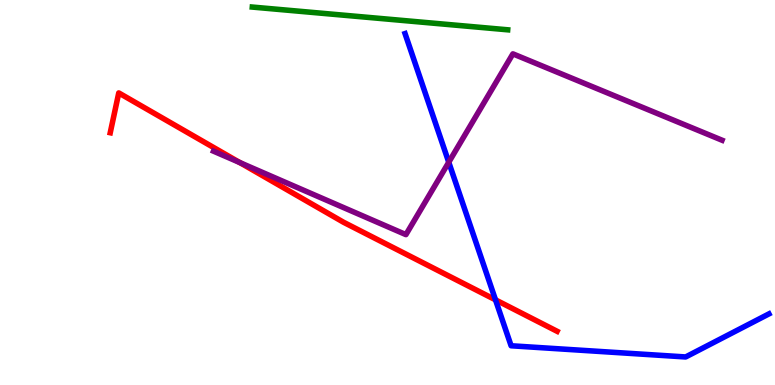[{'lines': ['blue', 'red'], 'intersections': [{'x': 6.39, 'y': 2.21}]}, {'lines': ['green', 'red'], 'intersections': []}, {'lines': ['purple', 'red'], 'intersections': [{'x': 3.09, 'y': 5.78}]}, {'lines': ['blue', 'green'], 'intersections': []}, {'lines': ['blue', 'purple'], 'intersections': [{'x': 5.79, 'y': 5.79}]}, {'lines': ['green', 'purple'], 'intersections': []}]